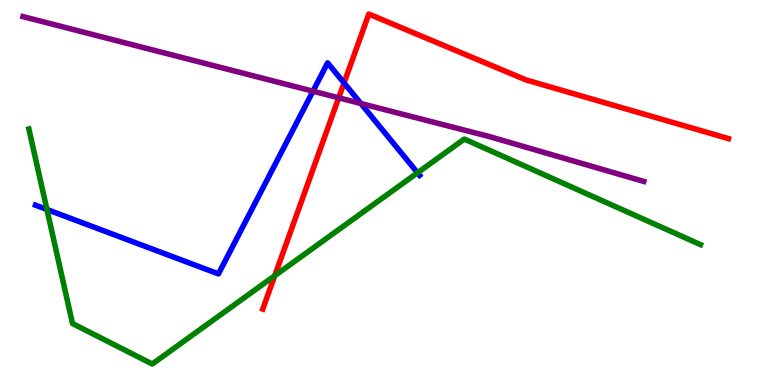[{'lines': ['blue', 'red'], 'intersections': [{'x': 4.44, 'y': 7.85}]}, {'lines': ['green', 'red'], 'intersections': [{'x': 3.54, 'y': 2.84}]}, {'lines': ['purple', 'red'], 'intersections': [{'x': 4.37, 'y': 7.46}]}, {'lines': ['blue', 'green'], 'intersections': [{'x': 0.605, 'y': 4.56}, {'x': 5.39, 'y': 5.51}]}, {'lines': ['blue', 'purple'], 'intersections': [{'x': 4.04, 'y': 7.63}, {'x': 4.66, 'y': 7.31}]}, {'lines': ['green', 'purple'], 'intersections': []}]